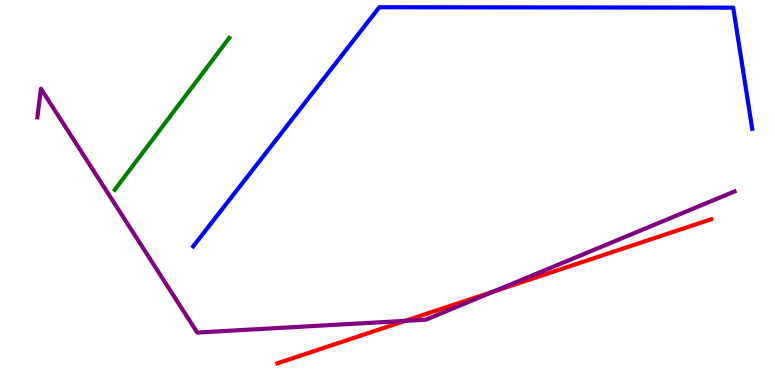[{'lines': ['blue', 'red'], 'intersections': []}, {'lines': ['green', 'red'], 'intersections': []}, {'lines': ['purple', 'red'], 'intersections': [{'x': 5.23, 'y': 1.67}, {'x': 6.38, 'y': 2.43}]}, {'lines': ['blue', 'green'], 'intersections': []}, {'lines': ['blue', 'purple'], 'intersections': []}, {'lines': ['green', 'purple'], 'intersections': []}]